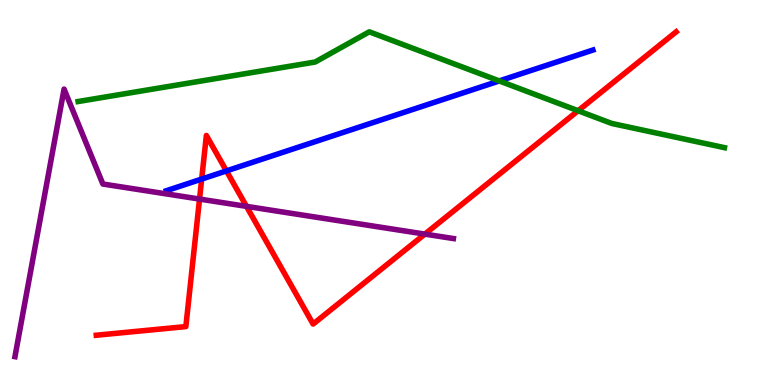[{'lines': ['blue', 'red'], 'intersections': [{'x': 2.6, 'y': 5.35}, {'x': 2.92, 'y': 5.56}]}, {'lines': ['green', 'red'], 'intersections': [{'x': 7.46, 'y': 7.12}]}, {'lines': ['purple', 'red'], 'intersections': [{'x': 2.57, 'y': 4.83}, {'x': 3.18, 'y': 4.64}, {'x': 5.48, 'y': 3.92}]}, {'lines': ['blue', 'green'], 'intersections': [{'x': 6.44, 'y': 7.9}]}, {'lines': ['blue', 'purple'], 'intersections': []}, {'lines': ['green', 'purple'], 'intersections': []}]